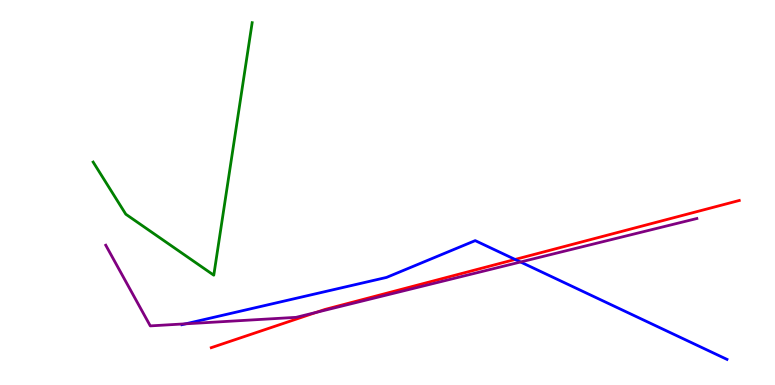[{'lines': ['blue', 'red'], 'intersections': [{'x': 6.65, 'y': 3.26}]}, {'lines': ['green', 'red'], 'intersections': []}, {'lines': ['purple', 'red'], 'intersections': [{'x': 4.08, 'y': 1.89}]}, {'lines': ['blue', 'green'], 'intersections': []}, {'lines': ['blue', 'purple'], 'intersections': [{'x': 2.4, 'y': 1.59}, {'x': 6.72, 'y': 3.19}]}, {'lines': ['green', 'purple'], 'intersections': []}]